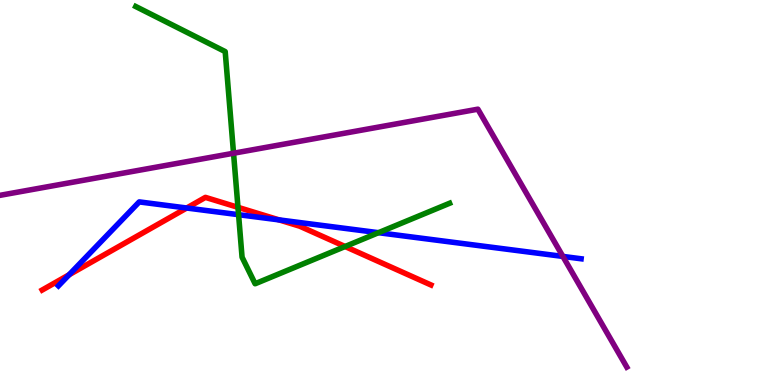[{'lines': ['blue', 'red'], 'intersections': [{'x': 0.892, 'y': 2.86}, {'x': 2.41, 'y': 4.6}, {'x': 3.6, 'y': 4.29}]}, {'lines': ['green', 'red'], 'intersections': [{'x': 3.07, 'y': 4.61}, {'x': 4.45, 'y': 3.6}]}, {'lines': ['purple', 'red'], 'intersections': []}, {'lines': ['blue', 'green'], 'intersections': [{'x': 3.08, 'y': 4.42}, {'x': 4.88, 'y': 3.96}]}, {'lines': ['blue', 'purple'], 'intersections': [{'x': 7.26, 'y': 3.34}]}, {'lines': ['green', 'purple'], 'intersections': [{'x': 3.01, 'y': 6.02}]}]